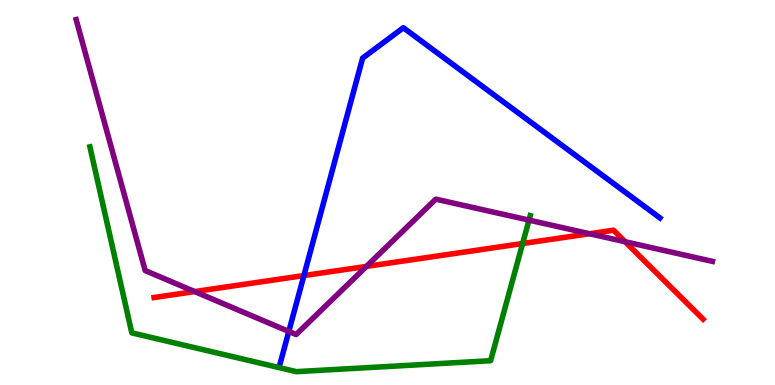[{'lines': ['blue', 'red'], 'intersections': [{'x': 3.92, 'y': 2.84}]}, {'lines': ['green', 'red'], 'intersections': [{'x': 6.74, 'y': 3.67}]}, {'lines': ['purple', 'red'], 'intersections': [{'x': 2.51, 'y': 2.43}, {'x': 4.73, 'y': 3.08}, {'x': 7.61, 'y': 3.93}, {'x': 8.07, 'y': 3.72}]}, {'lines': ['blue', 'green'], 'intersections': []}, {'lines': ['blue', 'purple'], 'intersections': [{'x': 3.73, 'y': 1.39}]}, {'lines': ['green', 'purple'], 'intersections': [{'x': 6.83, 'y': 4.28}]}]